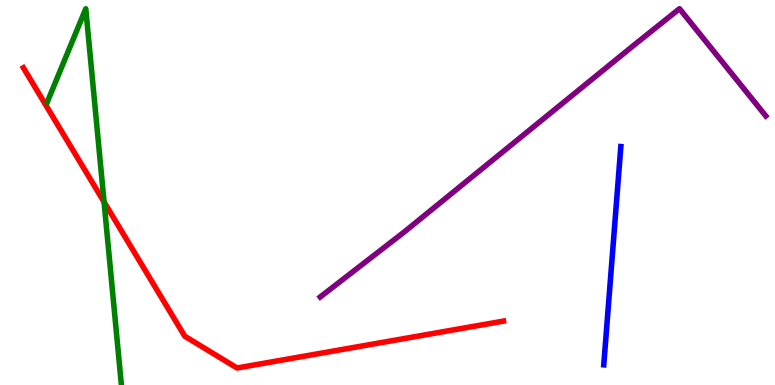[{'lines': ['blue', 'red'], 'intersections': []}, {'lines': ['green', 'red'], 'intersections': [{'x': 1.34, 'y': 4.75}]}, {'lines': ['purple', 'red'], 'intersections': []}, {'lines': ['blue', 'green'], 'intersections': []}, {'lines': ['blue', 'purple'], 'intersections': []}, {'lines': ['green', 'purple'], 'intersections': []}]